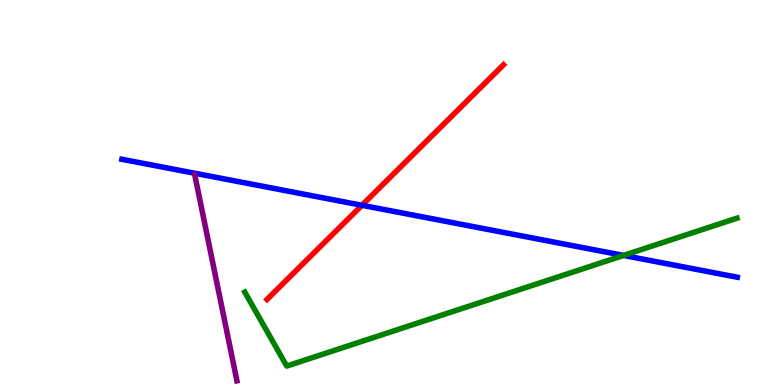[{'lines': ['blue', 'red'], 'intersections': [{'x': 4.67, 'y': 4.67}]}, {'lines': ['green', 'red'], 'intersections': []}, {'lines': ['purple', 'red'], 'intersections': []}, {'lines': ['blue', 'green'], 'intersections': [{'x': 8.05, 'y': 3.37}]}, {'lines': ['blue', 'purple'], 'intersections': []}, {'lines': ['green', 'purple'], 'intersections': []}]